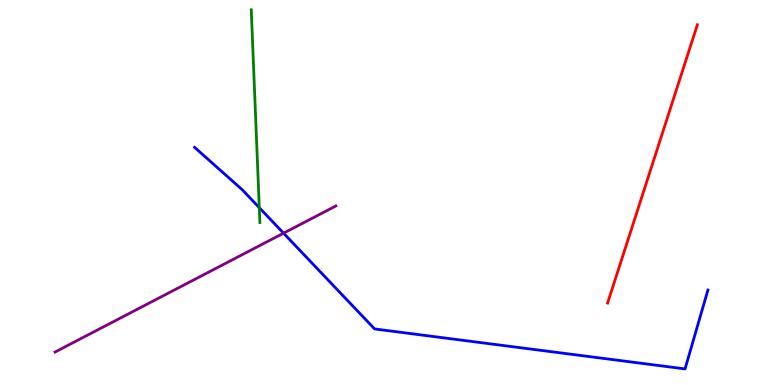[{'lines': ['blue', 'red'], 'intersections': []}, {'lines': ['green', 'red'], 'intersections': []}, {'lines': ['purple', 'red'], 'intersections': []}, {'lines': ['blue', 'green'], 'intersections': [{'x': 3.35, 'y': 4.61}]}, {'lines': ['blue', 'purple'], 'intersections': [{'x': 3.66, 'y': 3.94}]}, {'lines': ['green', 'purple'], 'intersections': []}]